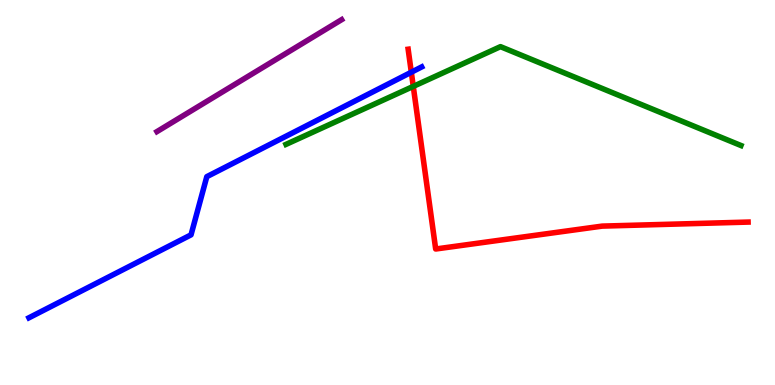[{'lines': ['blue', 'red'], 'intersections': [{'x': 5.31, 'y': 8.12}]}, {'lines': ['green', 'red'], 'intersections': [{'x': 5.33, 'y': 7.76}]}, {'lines': ['purple', 'red'], 'intersections': []}, {'lines': ['blue', 'green'], 'intersections': []}, {'lines': ['blue', 'purple'], 'intersections': []}, {'lines': ['green', 'purple'], 'intersections': []}]